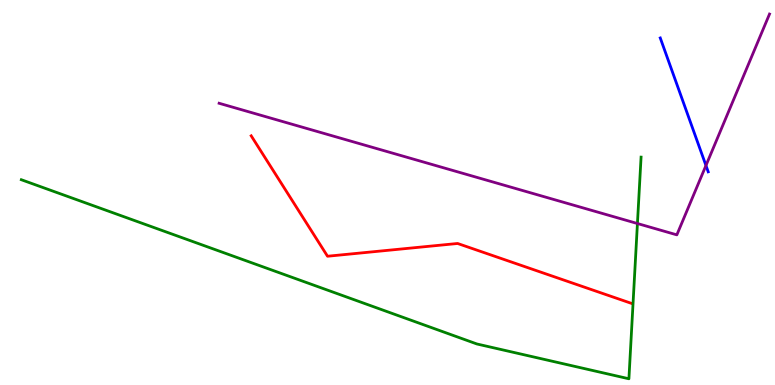[{'lines': ['blue', 'red'], 'intersections': []}, {'lines': ['green', 'red'], 'intersections': []}, {'lines': ['purple', 'red'], 'intersections': []}, {'lines': ['blue', 'green'], 'intersections': []}, {'lines': ['blue', 'purple'], 'intersections': [{'x': 9.11, 'y': 5.7}]}, {'lines': ['green', 'purple'], 'intersections': [{'x': 8.22, 'y': 4.19}]}]